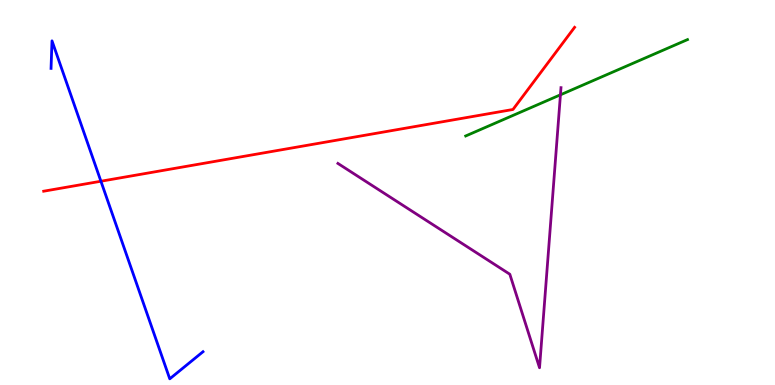[{'lines': ['blue', 'red'], 'intersections': [{'x': 1.3, 'y': 5.29}]}, {'lines': ['green', 'red'], 'intersections': []}, {'lines': ['purple', 'red'], 'intersections': []}, {'lines': ['blue', 'green'], 'intersections': []}, {'lines': ['blue', 'purple'], 'intersections': []}, {'lines': ['green', 'purple'], 'intersections': [{'x': 7.23, 'y': 7.54}]}]